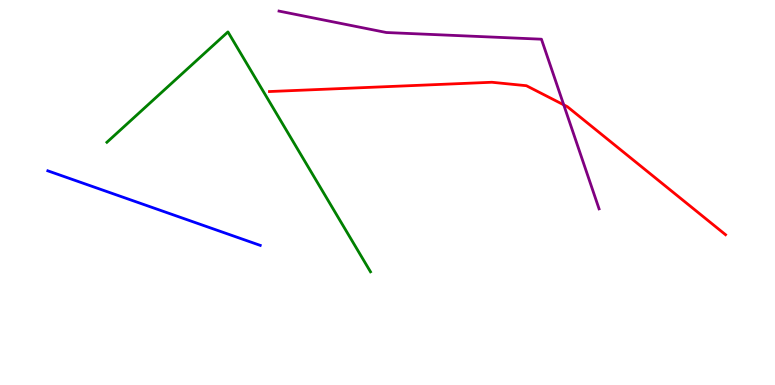[{'lines': ['blue', 'red'], 'intersections': []}, {'lines': ['green', 'red'], 'intersections': []}, {'lines': ['purple', 'red'], 'intersections': [{'x': 7.27, 'y': 7.28}]}, {'lines': ['blue', 'green'], 'intersections': []}, {'lines': ['blue', 'purple'], 'intersections': []}, {'lines': ['green', 'purple'], 'intersections': []}]